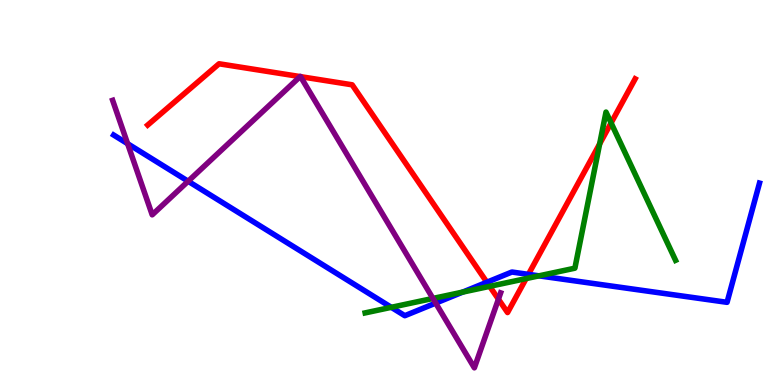[{'lines': ['blue', 'red'], 'intersections': [{'x': 6.28, 'y': 2.67}, {'x': 6.82, 'y': 2.87}]}, {'lines': ['green', 'red'], 'intersections': [{'x': 6.32, 'y': 2.56}, {'x': 6.79, 'y': 2.76}, {'x': 7.74, 'y': 6.26}, {'x': 7.89, 'y': 6.81}]}, {'lines': ['purple', 'red'], 'intersections': [{'x': 3.87, 'y': 8.01}, {'x': 3.88, 'y': 8.01}, {'x': 6.43, 'y': 2.23}]}, {'lines': ['blue', 'green'], 'intersections': [{'x': 5.05, 'y': 2.02}, {'x': 5.97, 'y': 2.41}, {'x': 6.95, 'y': 2.84}]}, {'lines': ['blue', 'purple'], 'intersections': [{'x': 1.65, 'y': 6.27}, {'x': 2.43, 'y': 5.29}, {'x': 5.62, 'y': 2.13}]}, {'lines': ['green', 'purple'], 'intersections': [{'x': 5.59, 'y': 2.25}]}]